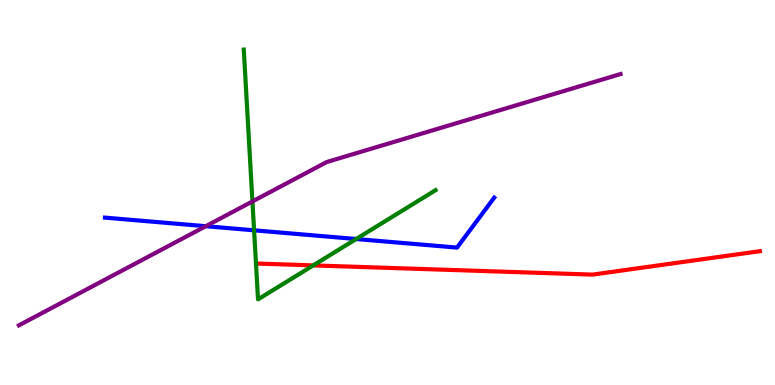[{'lines': ['blue', 'red'], 'intersections': []}, {'lines': ['green', 'red'], 'intersections': [{'x': 4.04, 'y': 3.11}]}, {'lines': ['purple', 'red'], 'intersections': []}, {'lines': ['blue', 'green'], 'intersections': [{'x': 3.28, 'y': 4.02}, {'x': 4.6, 'y': 3.79}]}, {'lines': ['blue', 'purple'], 'intersections': [{'x': 2.66, 'y': 4.12}]}, {'lines': ['green', 'purple'], 'intersections': [{'x': 3.26, 'y': 4.77}]}]